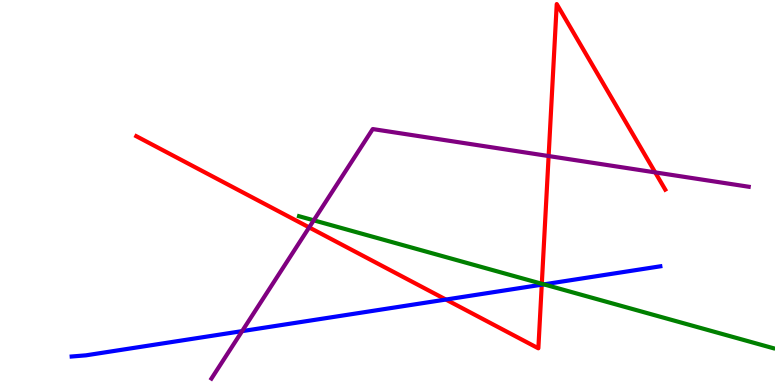[{'lines': ['blue', 'red'], 'intersections': [{'x': 5.75, 'y': 2.22}, {'x': 6.99, 'y': 2.61}]}, {'lines': ['green', 'red'], 'intersections': [{'x': 6.99, 'y': 2.63}]}, {'lines': ['purple', 'red'], 'intersections': [{'x': 3.99, 'y': 4.09}, {'x': 7.08, 'y': 5.95}, {'x': 8.45, 'y': 5.52}]}, {'lines': ['blue', 'green'], 'intersections': [{'x': 7.02, 'y': 2.61}]}, {'lines': ['blue', 'purple'], 'intersections': [{'x': 3.12, 'y': 1.4}]}, {'lines': ['green', 'purple'], 'intersections': [{'x': 4.05, 'y': 4.28}]}]